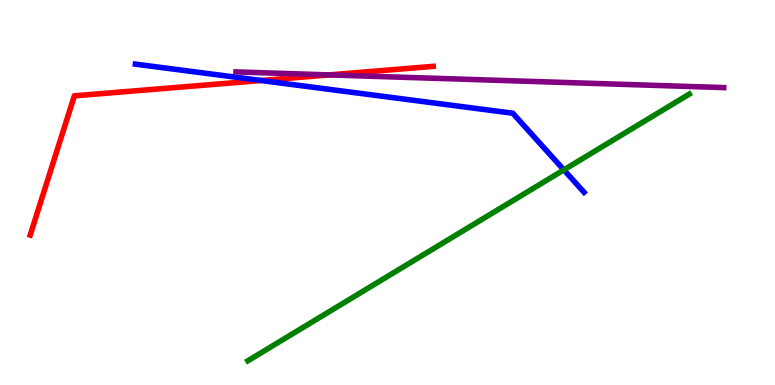[{'lines': ['blue', 'red'], 'intersections': [{'x': 3.37, 'y': 7.91}]}, {'lines': ['green', 'red'], 'intersections': []}, {'lines': ['purple', 'red'], 'intersections': [{'x': 4.25, 'y': 8.05}]}, {'lines': ['blue', 'green'], 'intersections': [{'x': 7.28, 'y': 5.59}]}, {'lines': ['blue', 'purple'], 'intersections': []}, {'lines': ['green', 'purple'], 'intersections': []}]